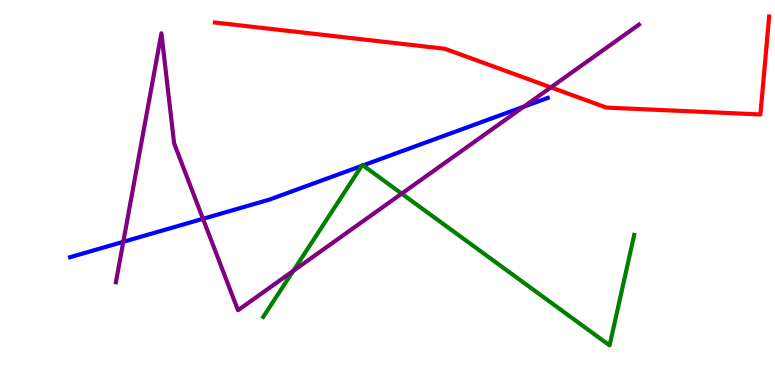[{'lines': ['blue', 'red'], 'intersections': []}, {'lines': ['green', 'red'], 'intersections': []}, {'lines': ['purple', 'red'], 'intersections': [{'x': 7.11, 'y': 7.73}]}, {'lines': ['blue', 'green'], 'intersections': [{'x': 4.67, 'y': 5.69}, {'x': 4.68, 'y': 5.7}]}, {'lines': ['blue', 'purple'], 'intersections': [{'x': 1.59, 'y': 3.72}, {'x': 2.62, 'y': 4.32}, {'x': 6.76, 'y': 7.23}]}, {'lines': ['green', 'purple'], 'intersections': [{'x': 3.78, 'y': 2.96}, {'x': 5.18, 'y': 4.97}]}]